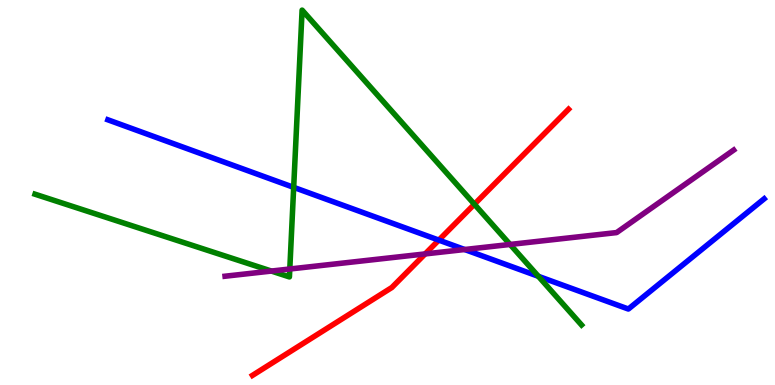[{'lines': ['blue', 'red'], 'intersections': [{'x': 5.66, 'y': 3.76}]}, {'lines': ['green', 'red'], 'intersections': [{'x': 6.12, 'y': 4.7}]}, {'lines': ['purple', 'red'], 'intersections': [{'x': 5.49, 'y': 3.4}]}, {'lines': ['blue', 'green'], 'intersections': [{'x': 3.79, 'y': 5.13}, {'x': 6.95, 'y': 2.82}]}, {'lines': ['blue', 'purple'], 'intersections': [{'x': 6.0, 'y': 3.52}]}, {'lines': ['green', 'purple'], 'intersections': [{'x': 3.5, 'y': 2.96}, {'x': 3.74, 'y': 3.01}, {'x': 6.58, 'y': 3.65}]}]